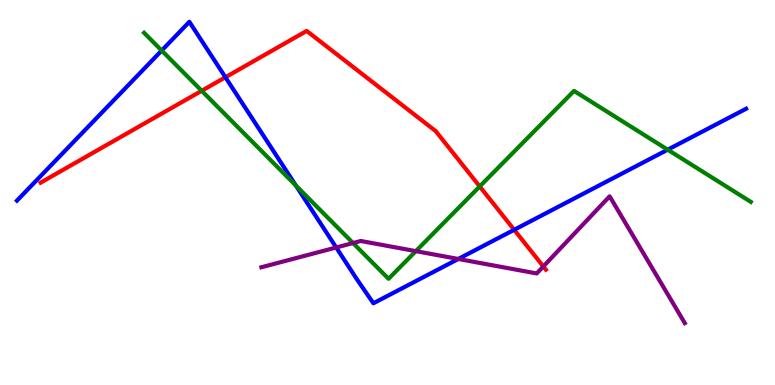[{'lines': ['blue', 'red'], 'intersections': [{'x': 2.91, 'y': 7.99}, {'x': 6.63, 'y': 4.03}]}, {'lines': ['green', 'red'], 'intersections': [{'x': 2.6, 'y': 7.64}, {'x': 6.19, 'y': 5.16}]}, {'lines': ['purple', 'red'], 'intersections': [{'x': 7.01, 'y': 3.08}]}, {'lines': ['blue', 'green'], 'intersections': [{'x': 2.09, 'y': 8.69}, {'x': 3.82, 'y': 5.18}, {'x': 8.62, 'y': 6.11}]}, {'lines': ['blue', 'purple'], 'intersections': [{'x': 4.34, 'y': 3.57}, {'x': 5.91, 'y': 3.27}]}, {'lines': ['green', 'purple'], 'intersections': [{'x': 4.56, 'y': 3.69}, {'x': 5.37, 'y': 3.48}]}]